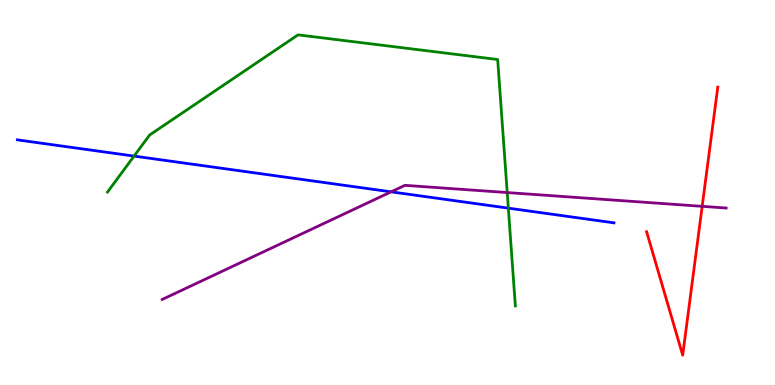[{'lines': ['blue', 'red'], 'intersections': []}, {'lines': ['green', 'red'], 'intersections': []}, {'lines': ['purple', 'red'], 'intersections': [{'x': 9.06, 'y': 4.64}]}, {'lines': ['blue', 'green'], 'intersections': [{'x': 1.73, 'y': 5.95}, {'x': 6.56, 'y': 4.59}]}, {'lines': ['blue', 'purple'], 'intersections': [{'x': 5.05, 'y': 5.02}]}, {'lines': ['green', 'purple'], 'intersections': [{'x': 6.54, 'y': 5.0}]}]